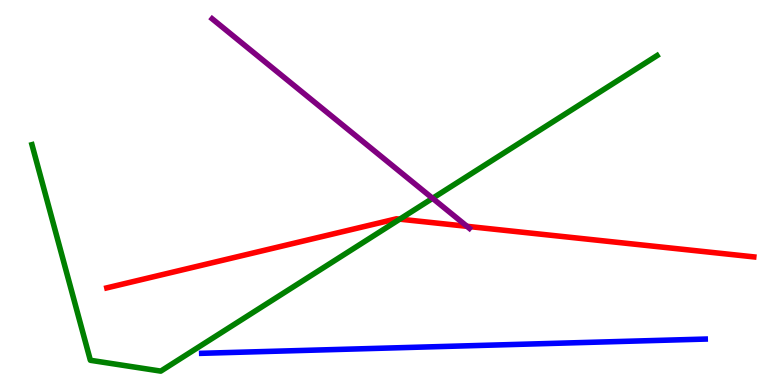[{'lines': ['blue', 'red'], 'intersections': []}, {'lines': ['green', 'red'], 'intersections': [{'x': 5.16, 'y': 4.31}]}, {'lines': ['purple', 'red'], 'intersections': [{'x': 6.03, 'y': 4.12}]}, {'lines': ['blue', 'green'], 'intersections': []}, {'lines': ['blue', 'purple'], 'intersections': []}, {'lines': ['green', 'purple'], 'intersections': [{'x': 5.58, 'y': 4.85}]}]